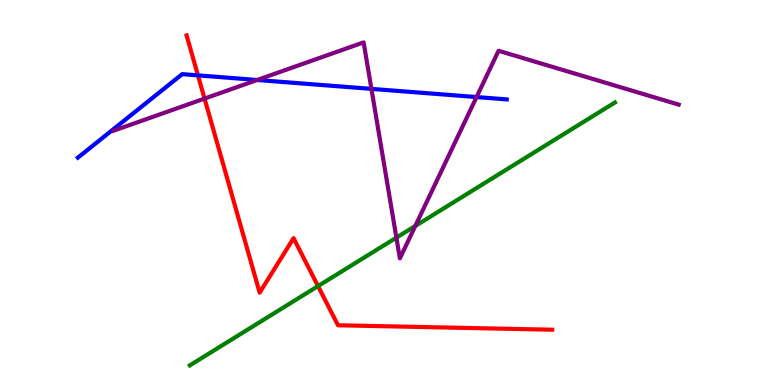[{'lines': ['blue', 'red'], 'intersections': [{'x': 2.55, 'y': 8.04}]}, {'lines': ['green', 'red'], 'intersections': [{'x': 4.1, 'y': 2.57}]}, {'lines': ['purple', 'red'], 'intersections': [{'x': 2.64, 'y': 7.44}]}, {'lines': ['blue', 'green'], 'intersections': []}, {'lines': ['blue', 'purple'], 'intersections': [{'x': 3.32, 'y': 7.92}, {'x': 4.79, 'y': 7.69}, {'x': 6.15, 'y': 7.48}]}, {'lines': ['green', 'purple'], 'intersections': [{'x': 5.11, 'y': 3.83}, {'x': 5.36, 'y': 4.13}]}]